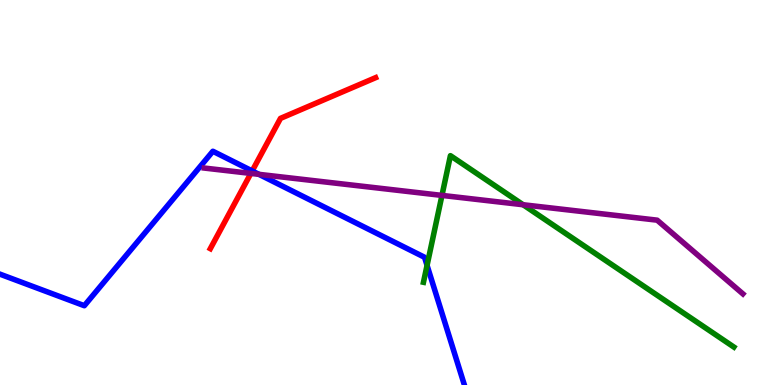[{'lines': ['blue', 'red'], 'intersections': [{'x': 3.25, 'y': 5.56}]}, {'lines': ['green', 'red'], 'intersections': []}, {'lines': ['purple', 'red'], 'intersections': [{'x': 3.24, 'y': 5.5}]}, {'lines': ['blue', 'green'], 'intersections': [{'x': 5.51, 'y': 3.11}]}, {'lines': ['blue', 'purple'], 'intersections': [{'x': 3.34, 'y': 5.47}]}, {'lines': ['green', 'purple'], 'intersections': [{'x': 5.7, 'y': 4.92}, {'x': 6.75, 'y': 4.68}]}]